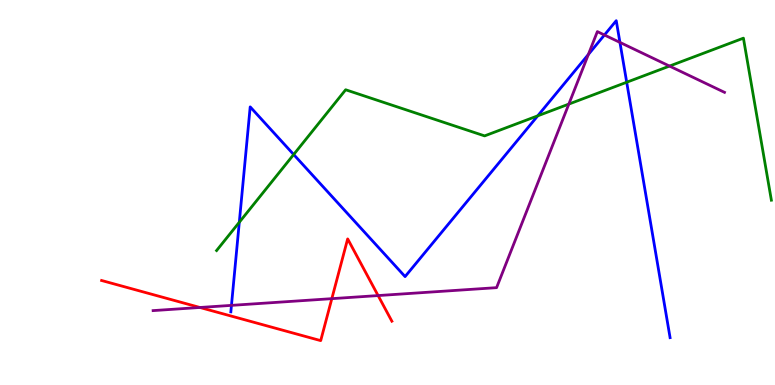[{'lines': ['blue', 'red'], 'intersections': []}, {'lines': ['green', 'red'], 'intersections': []}, {'lines': ['purple', 'red'], 'intersections': [{'x': 2.58, 'y': 2.01}, {'x': 4.28, 'y': 2.24}, {'x': 4.88, 'y': 2.32}]}, {'lines': ['blue', 'green'], 'intersections': [{'x': 3.09, 'y': 4.23}, {'x': 3.79, 'y': 5.99}, {'x': 6.94, 'y': 6.99}, {'x': 8.09, 'y': 7.86}]}, {'lines': ['blue', 'purple'], 'intersections': [{'x': 2.99, 'y': 2.07}, {'x': 7.59, 'y': 8.59}, {'x': 7.8, 'y': 9.09}, {'x': 8.0, 'y': 8.9}]}, {'lines': ['green', 'purple'], 'intersections': [{'x': 7.34, 'y': 7.3}, {'x': 8.64, 'y': 8.28}]}]